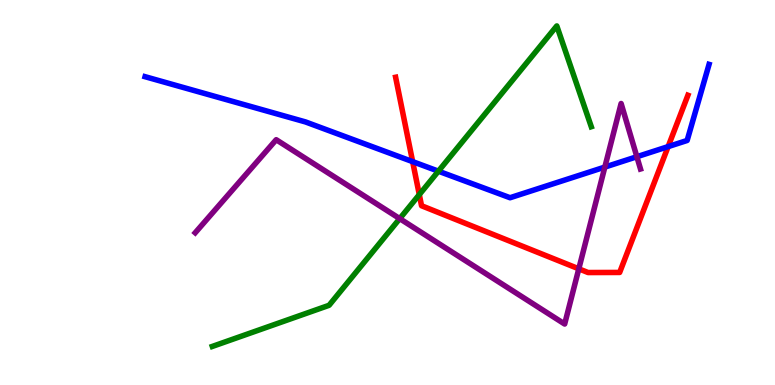[{'lines': ['blue', 'red'], 'intersections': [{'x': 5.32, 'y': 5.8}, {'x': 8.62, 'y': 6.19}]}, {'lines': ['green', 'red'], 'intersections': [{'x': 5.41, 'y': 4.95}]}, {'lines': ['purple', 'red'], 'intersections': [{'x': 7.47, 'y': 3.02}]}, {'lines': ['blue', 'green'], 'intersections': [{'x': 5.66, 'y': 5.55}]}, {'lines': ['blue', 'purple'], 'intersections': [{'x': 7.8, 'y': 5.66}, {'x': 8.22, 'y': 5.93}]}, {'lines': ['green', 'purple'], 'intersections': [{'x': 5.16, 'y': 4.32}]}]